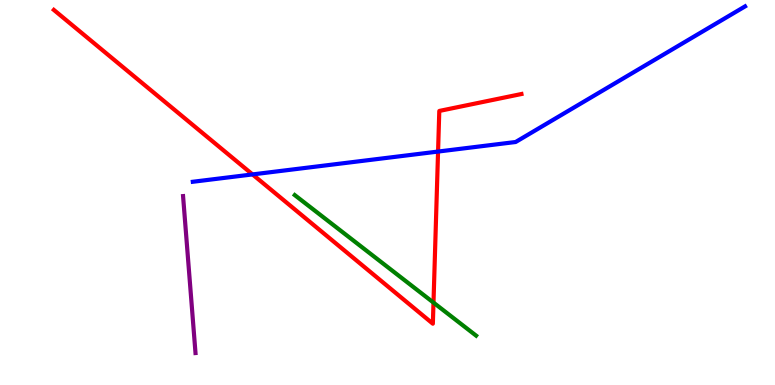[{'lines': ['blue', 'red'], 'intersections': [{'x': 3.26, 'y': 5.47}, {'x': 5.65, 'y': 6.06}]}, {'lines': ['green', 'red'], 'intersections': [{'x': 5.59, 'y': 2.14}]}, {'lines': ['purple', 'red'], 'intersections': []}, {'lines': ['blue', 'green'], 'intersections': []}, {'lines': ['blue', 'purple'], 'intersections': []}, {'lines': ['green', 'purple'], 'intersections': []}]